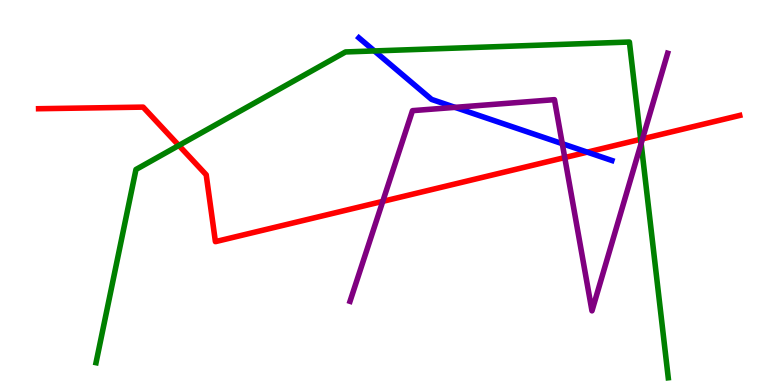[{'lines': ['blue', 'red'], 'intersections': [{'x': 7.58, 'y': 6.05}]}, {'lines': ['green', 'red'], 'intersections': [{'x': 2.31, 'y': 6.22}, {'x': 8.27, 'y': 6.38}]}, {'lines': ['purple', 'red'], 'intersections': [{'x': 4.94, 'y': 4.77}, {'x': 7.29, 'y': 5.91}, {'x': 8.29, 'y': 6.39}]}, {'lines': ['blue', 'green'], 'intersections': [{'x': 4.83, 'y': 8.68}]}, {'lines': ['blue', 'purple'], 'intersections': [{'x': 5.87, 'y': 7.21}, {'x': 7.26, 'y': 6.27}]}, {'lines': ['green', 'purple'], 'intersections': [{'x': 8.27, 'y': 6.27}]}]